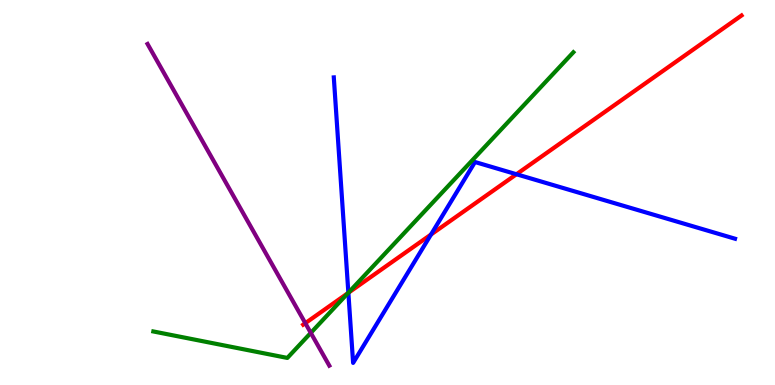[{'lines': ['blue', 'red'], 'intersections': [{'x': 4.5, 'y': 2.39}, {'x': 5.56, 'y': 3.91}, {'x': 6.66, 'y': 5.47}]}, {'lines': ['green', 'red'], 'intersections': [{'x': 4.49, 'y': 2.39}]}, {'lines': ['purple', 'red'], 'intersections': [{'x': 3.94, 'y': 1.61}]}, {'lines': ['blue', 'green'], 'intersections': [{'x': 4.5, 'y': 2.4}]}, {'lines': ['blue', 'purple'], 'intersections': []}, {'lines': ['green', 'purple'], 'intersections': [{'x': 4.01, 'y': 1.35}]}]